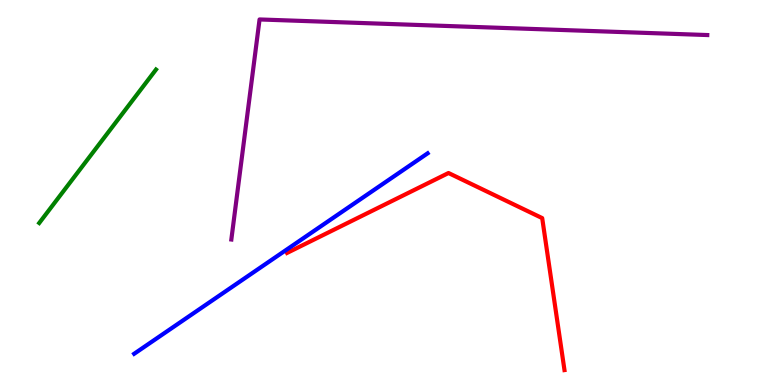[{'lines': ['blue', 'red'], 'intersections': []}, {'lines': ['green', 'red'], 'intersections': []}, {'lines': ['purple', 'red'], 'intersections': []}, {'lines': ['blue', 'green'], 'intersections': []}, {'lines': ['blue', 'purple'], 'intersections': []}, {'lines': ['green', 'purple'], 'intersections': []}]